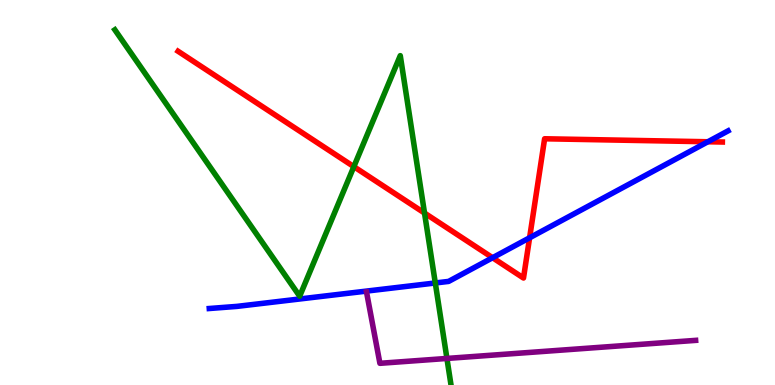[{'lines': ['blue', 'red'], 'intersections': [{'x': 6.36, 'y': 3.31}, {'x': 6.83, 'y': 3.82}, {'x': 9.13, 'y': 6.32}]}, {'lines': ['green', 'red'], 'intersections': [{'x': 4.57, 'y': 5.67}, {'x': 5.48, 'y': 4.47}]}, {'lines': ['purple', 'red'], 'intersections': []}, {'lines': ['blue', 'green'], 'intersections': [{'x': 5.62, 'y': 2.65}]}, {'lines': ['blue', 'purple'], 'intersections': []}, {'lines': ['green', 'purple'], 'intersections': [{'x': 5.77, 'y': 0.69}]}]